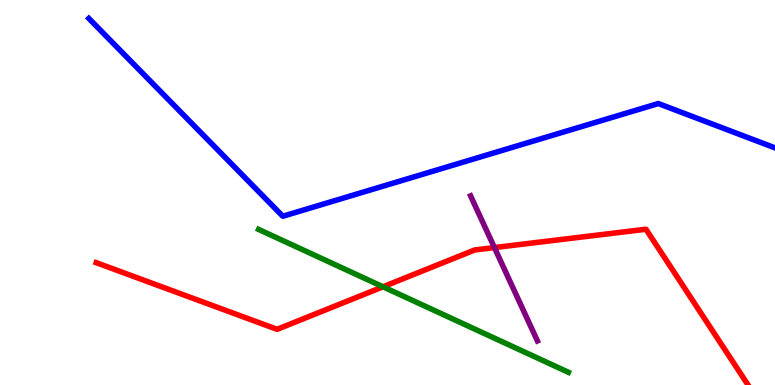[{'lines': ['blue', 'red'], 'intersections': []}, {'lines': ['green', 'red'], 'intersections': [{'x': 4.94, 'y': 2.55}]}, {'lines': ['purple', 'red'], 'intersections': [{'x': 6.38, 'y': 3.57}]}, {'lines': ['blue', 'green'], 'intersections': []}, {'lines': ['blue', 'purple'], 'intersections': []}, {'lines': ['green', 'purple'], 'intersections': []}]